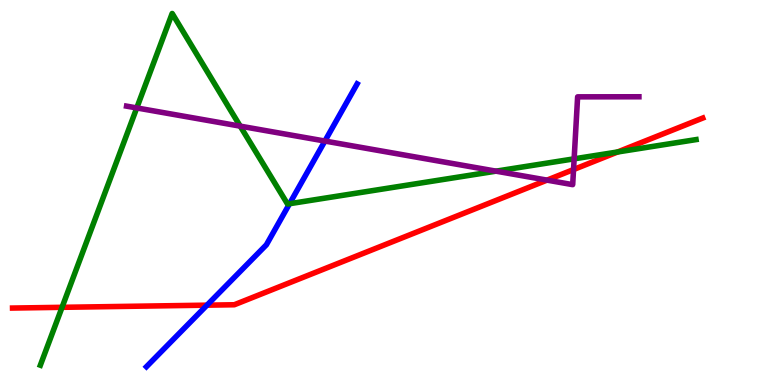[{'lines': ['blue', 'red'], 'intersections': [{'x': 2.67, 'y': 2.07}]}, {'lines': ['green', 'red'], 'intersections': [{'x': 0.801, 'y': 2.02}, {'x': 7.97, 'y': 6.05}]}, {'lines': ['purple', 'red'], 'intersections': [{'x': 7.06, 'y': 5.32}, {'x': 7.4, 'y': 5.6}]}, {'lines': ['blue', 'green'], 'intersections': [{'x': 3.74, 'y': 4.71}]}, {'lines': ['blue', 'purple'], 'intersections': [{'x': 4.19, 'y': 6.34}]}, {'lines': ['green', 'purple'], 'intersections': [{'x': 1.76, 'y': 7.2}, {'x': 3.1, 'y': 6.72}, {'x': 6.4, 'y': 5.55}, {'x': 7.41, 'y': 5.87}]}]